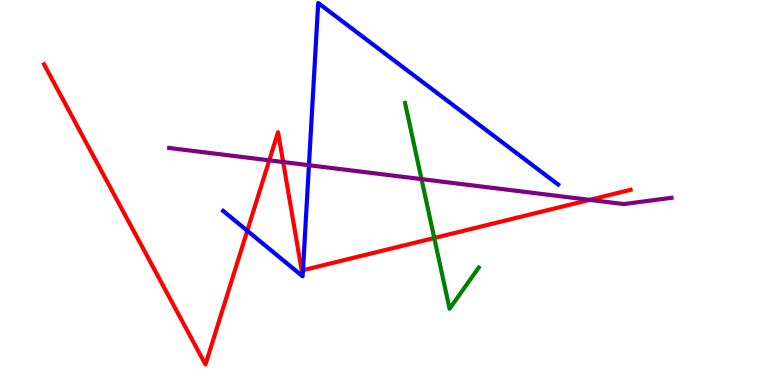[{'lines': ['blue', 'red'], 'intersections': [{'x': 3.19, 'y': 4.01}, {'x': 3.91, 'y': 2.98}]}, {'lines': ['green', 'red'], 'intersections': [{'x': 5.6, 'y': 3.82}]}, {'lines': ['purple', 'red'], 'intersections': [{'x': 3.47, 'y': 5.84}, {'x': 3.65, 'y': 5.79}, {'x': 7.61, 'y': 4.81}]}, {'lines': ['blue', 'green'], 'intersections': []}, {'lines': ['blue', 'purple'], 'intersections': [{'x': 3.99, 'y': 5.71}]}, {'lines': ['green', 'purple'], 'intersections': [{'x': 5.44, 'y': 5.35}]}]